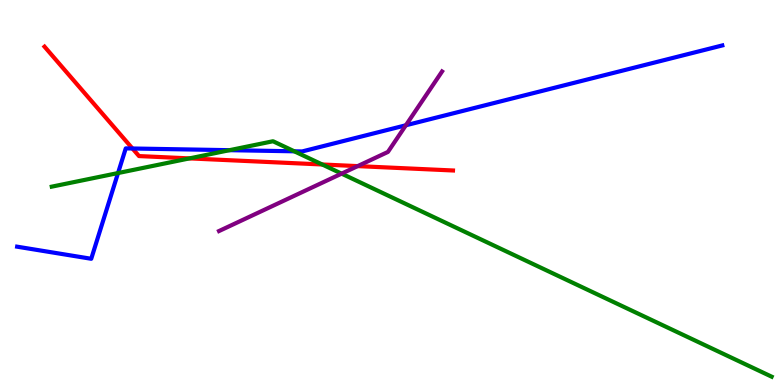[{'lines': ['blue', 'red'], 'intersections': [{'x': 1.71, 'y': 6.14}]}, {'lines': ['green', 'red'], 'intersections': [{'x': 2.44, 'y': 5.89}, {'x': 4.16, 'y': 5.73}]}, {'lines': ['purple', 'red'], 'intersections': [{'x': 4.62, 'y': 5.69}]}, {'lines': ['blue', 'green'], 'intersections': [{'x': 1.52, 'y': 5.51}, {'x': 2.96, 'y': 6.1}, {'x': 3.8, 'y': 6.07}]}, {'lines': ['blue', 'purple'], 'intersections': [{'x': 5.24, 'y': 6.75}]}, {'lines': ['green', 'purple'], 'intersections': [{'x': 4.41, 'y': 5.49}]}]